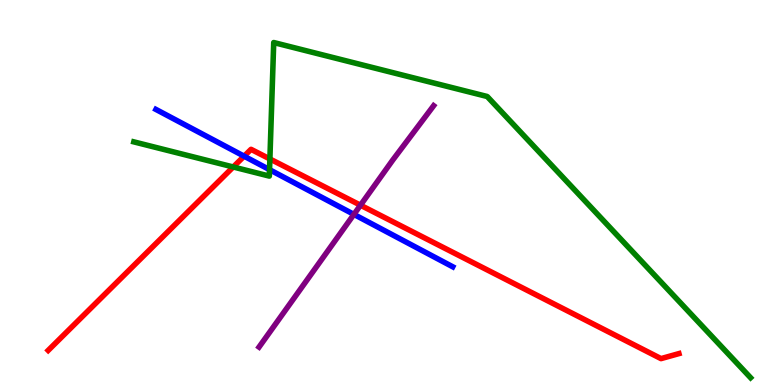[{'lines': ['blue', 'red'], 'intersections': [{'x': 3.15, 'y': 5.94}]}, {'lines': ['green', 'red'], 'intersections': [{'x': 3.01, 'y': 5.66}, {'x': 3.48, 'y': 5.87}]}, {'lines': ['purple', 'red'], 'intersections': [{'x': 4.65, 'y': 4.67}]}, {'lines': ['blue', 'green'], 'intersections': [{'x': 3.48, 'y': 5.59}]}, {'lines': ['blue', 'purple'], 'intersections': [{'x': 4.57, 'y': 4.43}]}, {'lines': ['green', 'purple'], 'intersections': []}]